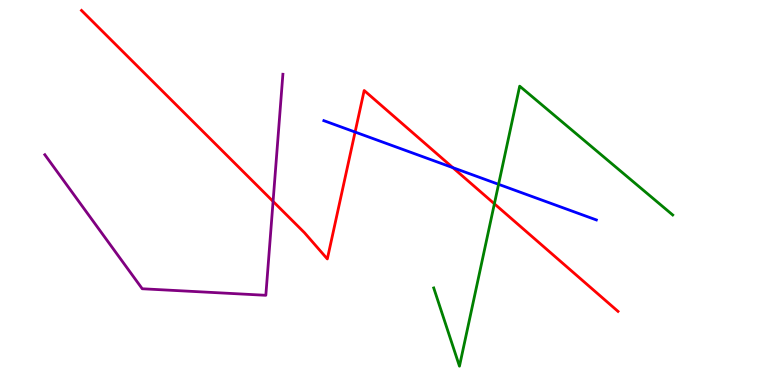[{'lines': ['blue', 'red'], 'intersections': [{'x': 4.58, 'y': 6.57}, {'x': 5.84, 'y': 5.65}]}, {'lines': ['green', 'red'], 'intersections': [{'x': 6.38, 'y': 4.71}]}, {'lines': ['purple', 'red'], 'intersections': [{'x': 3.52, 'y': 4.77}]}, {'lines': ['blue', 'green'], 'intersections': [{'x': 6.43, 'y': 5.21}]}, {'lines': ['blue', 'purple'], 'intersections': []}, {'lines': ['green', 'purple'], 'intersections': []}]